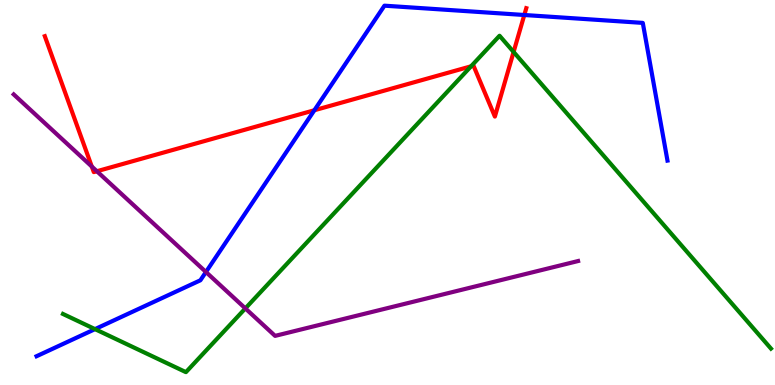[{'lines': ['blue', 'red'], 'intersections': [{'x': 4.06, 'y': 7.14}, {'x': 6.77, 'y': 9.61}]}, {'lines': ['green', 'red'], 'intersections': [{'x': 6.08, 'y': 8.28}, {'x': 6.63, 'y': 8.65}]}, {'lines': ['purple', 'red'], 'intersections': [{'x': 1.18, 'y': 5.67}, {'x': 1.25, 'y': 5.55}]}, {'lines': ['blue', 'green'], 'intersections': [{'x': 1.23, 'y': 1.45}]}, {'lines': ['blue', 'purple'], 'intersections': [{'x': 2.66, 'y': 2.94}]}, {'lines': ['green', 'purple'], 'intersections': [{'x': 3.17, 'y': 1.99}]}]